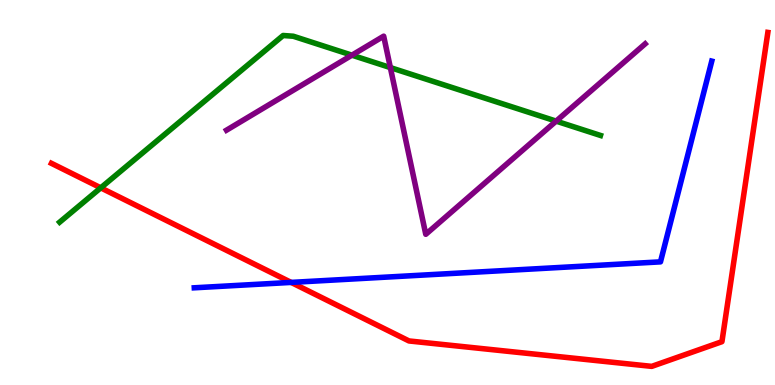[{'lines': ['blue', 'red'], 'intersections': [{'x': 3.76, 'y': 2.66}]}, {'lines': ['green', 'red'], 'intersections': [{'x': 1.3, 'y': 5.12}]}, {'lines': ['purple', 'red'], 'intersections': []}, {'lines': ['blue', 'green'], 'intersections': []}, {'lines': ['blue', 'purple'], 'intersections': []}, {'lines': ['green', 'purple'], 'intersections': [{'x': 4.54, 'y': 8.57}, {'x': 5.04, 'y': 8.24}, {'x': 7.18, 'y': 6.85}]}]